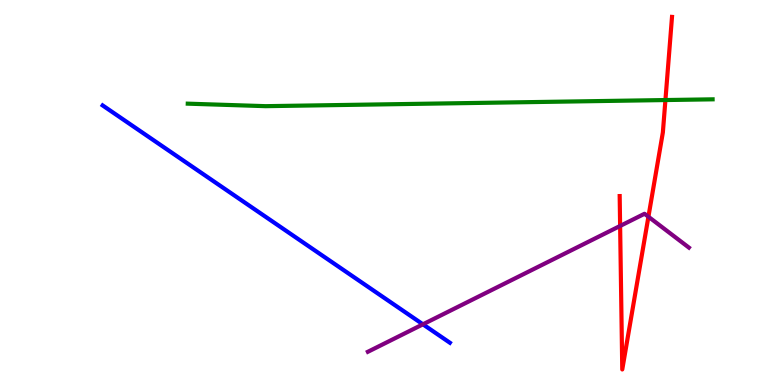[{'lines': ['blue', 'red'], 'intersections': []}, {'lines': ['green', 'red'], 'intersections': [{'x': 8.59, 'y': 7.4}]}, {'lines': ['purple', 'red'], 'intersections': [{'x': 8.0, 'y': 4.13}, {'x': 8.37, 'y': 4.37}]}, {'lines': ['blue', 'green'], 'intersections': []}, {'lines': ['blue', 'purple'], 'intersections': [{'x': 5.46, 'y': 1.58}]}, {'lines': ['green', 'purple'], 'intersections': []}]